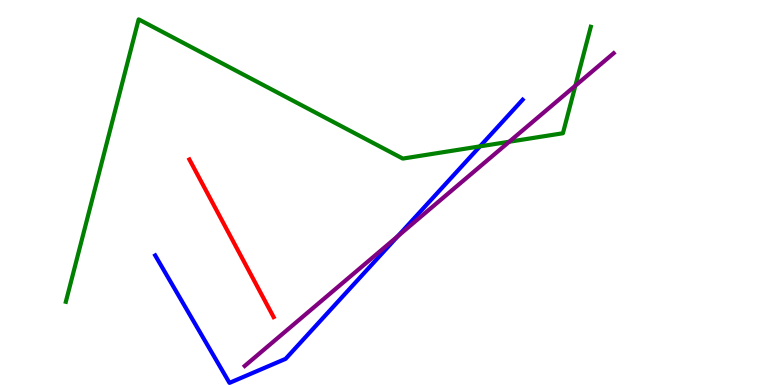[{'lines': ['blue', 'red'], 'intersections': []}, {'lines': ['green', 'red'], 'intersections': []}, {'lines': ['purple', 'red'], 'intersections': []}, {'lines': ['blue', 'green'], 'intersections': [{'x': 6.19, 'y': 6.2}]}, {'lines': ['blue', 'purple'], 'intersections': [{'x': 5.13, 'y': 3.87}]}, {'lines': ['green', 'purple'], 'intersections': [{'x': 6.57, 'y': 6.32}, {'x': 7.42, 'y': 7.77}]}]